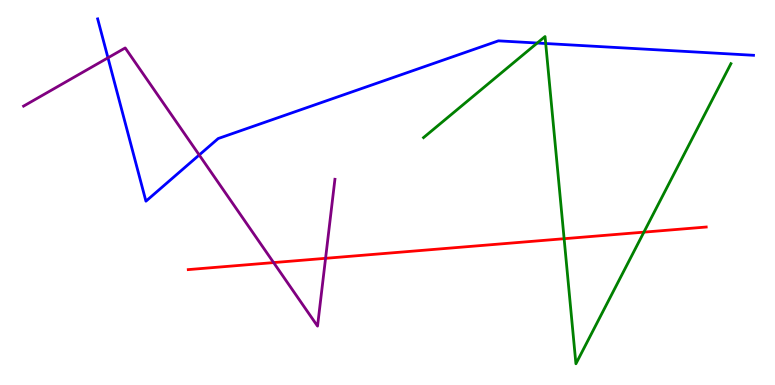[{'lines': ['blue', 'red'], 'intersections': []}, {'lines': ['green', 'red'], 'intersections': [{'x': 7.28, 'y': 3.8}, {'x': 8.31, 'y': 3.97}]}, {'lines': ['purple', 'red'], 'intersections': [{'x': 3.53, 'y': 3.18}, {'x': 4.2, 'y': 3.29}]}, {'lines': ['blue', 'green'], 'intersections': [{'x': 6.93, 'y': 8.88}, {'x': 7.04, 'y': 8.87}]}, {'lines': ['blue', 'purple'], 'intersections': [{'x': 1.39, 'y': 8.5}, {'x': 2.57, 'y': 5.97}]}, {'lines': ['green', 'purple'], 'intersections': []}]